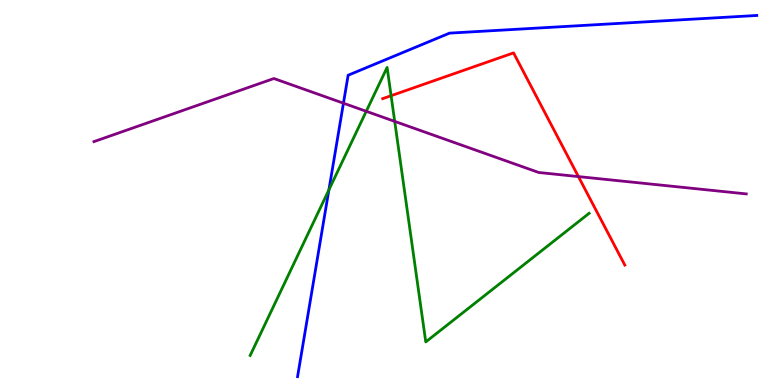[{'lines': ['blue', 'red'], 'intersections': []}, {'lines': ['green', 'red'], 'intersections': [{'x': 5.05, 'y': 7.51}]}, {'lines': ['purple', 'red'], 'intersections': [{'x': 7.46, 'y': 5.41}]}, {'lines': ['blue', 'green'], 'intersections': [{'x': 4.24, 'y': 5.07}]}, {'lines': ['blue', 'purple'], 'intersections': [{'x': 4.43, 'y': 7.32}]}, {'lines': ['green', 'purple'], 'intersections': [{'x': 4.73, 'y': 7.11}, {'x': 5.09, 'y': 6.85}]}]